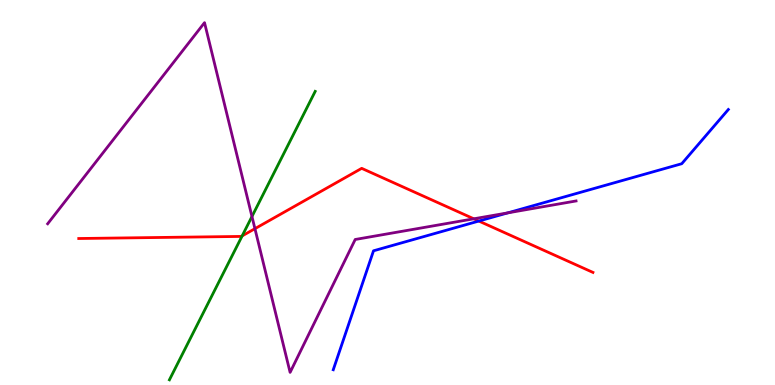[{'lines': ['blue', 'red'], 'intersections': [{'x': 6.18, 'y': 4.26}]}, {'lines': ['green', 'red'], 'intersections': [{'x': 3.12, 'y': 3.87}]}, {'lines': ['purple', 'red'], 'intersections': [{'x': 3.29, 'y': 4.06}, {'x': 6.11, 'y': 4.32}]}, {'lines': ['blue', 'green'], 'intersections': []}, {'lines': ['blue', 'purple'], 'intersections': [{'x': 6.55, 'y': 4.47}]}, {'lines': ['green', 'purple'], 'intersections': [{'x': 3.25, 'y': 4.38}]}]